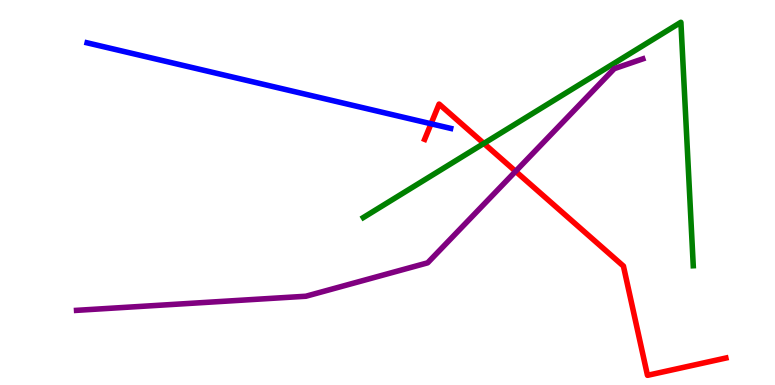[{'lines': ['blue', 'red'], 'intersections': [{'x': 5.56, 'y': 6.79}]}, {'lines': ['green', 'red'], 'intersections': [{'x': 6.24, 'y': 6.27}]}, {'lines': ['purple', 'red'], 'intersections': [{'x': 6.65, 'y': 5.55}]}, {'lines': ['blue', 'green'], 'intersections': []}, {'lines': ['blue', 'purple'], 'intersections': []}, {'lines': ['green', 'purple'], 'intersections': []}]